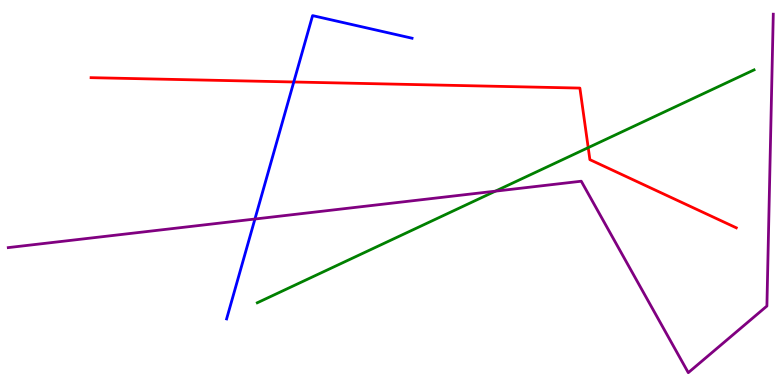[{'lines': ['blue', 'red'], 'intersections': [{'x': 3.79, 'y': 7.87}]}, {'lines': ['green', 'red'], 'intersections': [{'x': 7.59, 'y': 6.17}]}, {'lines': ['purple', 'red'], 'intersections': []}, {'lines': ['blue', 'green'], 'intersections': []}, {'lines': ['blue', 'purple'], 'intersections': [{'x': 3.29, 'y': 4.31}]}, {'lines': ['green', 'purple'], 'intersections': [{'x': 6.39, 'y': 5.03}]}]